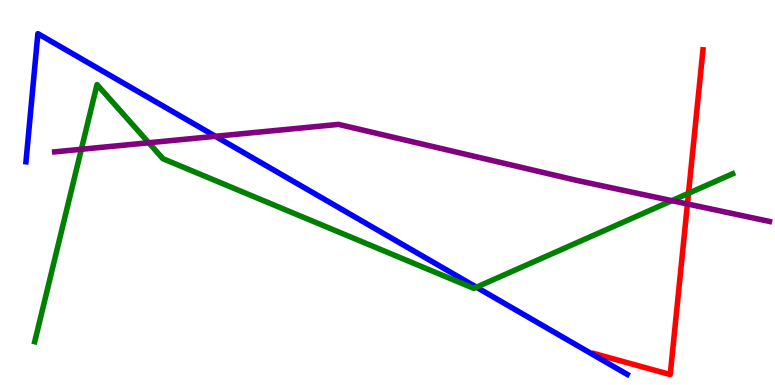[{'lines': ['blue', 'red'], 'intersections': []}, {'lines': ['green', 'red'], 'intersections': [{'x': 8.88, 'y': 4.98}]}, {'lines': ['purple', 'red'], 'intersections': [{'x': 8.87, 'y': 4.7}]}, {'lines': ['blue', 'green'], 'intersections': [{'x': 6.15, 'y': 2.54}]}, {'lines': ['blue', 'purple'], 'intersections': [{'x': 2.78, 'y': 6.46}]}, {'lines': ['green', 'purple'], 'intersections': [{'x': 1.05, 'y': 6.12}, {'x': 1.92, 'y': 6.29}, {'x': 8.67, 'y': 4.79}]}]